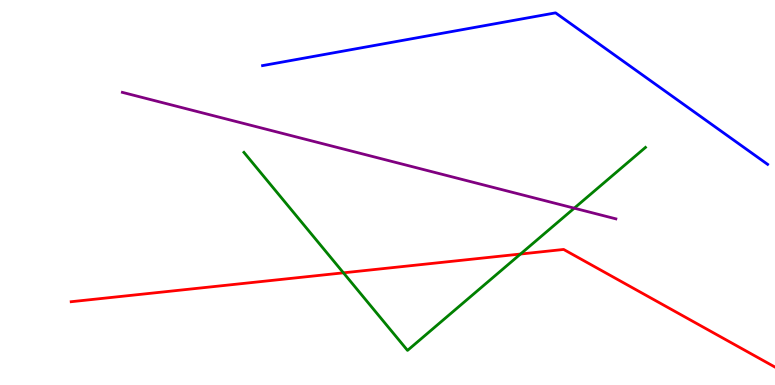[{'lines': ['blue', 'red'], 'intersections': []}, {'lines': ['green', 'red'], 'intersections': [{'x': 4.43, 'y': 2.91}, {'x': 6.72, 'y': 3.4}]}, {'lines': ['purple', 'red'], 'intersections': []}, {'lines': ['blue', 'green'], 'intersections': []}, {'lines': ['blue', 'purple'], 'intersections': []}, {'lines': ['green', 'purple'], 'intersections': [{'x': 7.41, 'y': 4.59}]}]